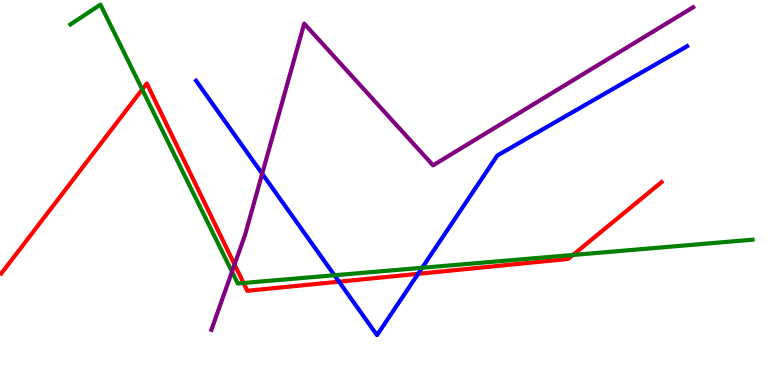[{'lines': ['blue', 'red'], 'intersections': [{'x': 4.37, 'y': 2.68}, {'x': 5.39, 'y': 2.89}]}, {'lines': ['green', 'red'], 'intersections': [{'x': 1.84, 'y': 7.68}, {'x': 3.14, 'y': 2.65}, {'x': 7.39, 'y': 3.38}]}, {'lines': ['purple', 'red'], 'intersections': [{'x': 3.03, 'y': 3.13}]}, {'lines': ['blue', 'green'], 'intersections': [{'x': 4.32, 'y': 2.85}, {'x': 5.45, 'y': 3.04}]}, {'lines': ['blue', 'purple'], 'intersections': [{'x': 3.38, 'y': 5.49}]}, {'lines': ['green', 'purple'], 'intersections': [{'x': 2.99, 'y': 2.94}]}]